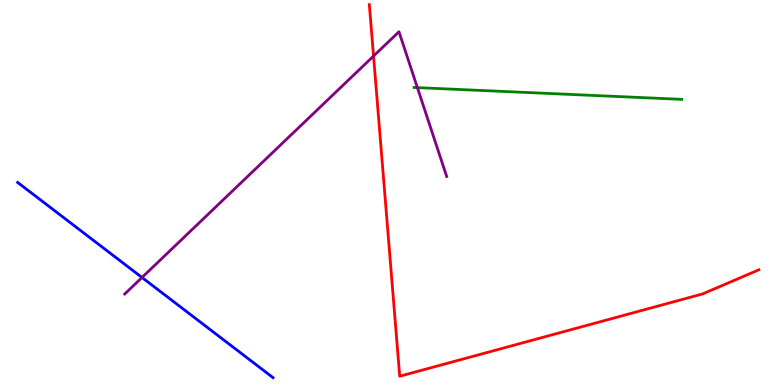[{'lines': ['blue', 'red'], 'intersections': []}, {'lines': ['green', 'red'], 'intersections': []}, {'lines': ['purple', 'red'], 'intersections': [{'x': 4.82, 'y': 8.54}]}, {'lines': ['blue', 'green'], 'intersections': []}, {'lines': ['blue', 'purple'], 'intersections': [{'x': 1.83, 'y': 2.79}]}, {'lines': ['green', 'purple'], 'intersections': [{'x': 5.39, 'y': 7.72}]}]